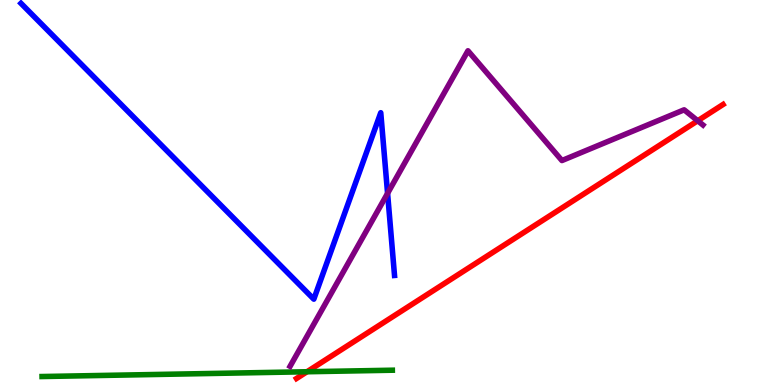[{'lines': ['blue', 'red'], 'intersections': []}, {'lines': ['green', 'red'], 'intersections': [{'x': 3.96, 'y': 0.344}]}, {'lines': ['purple', 'red'], 'intersections': [{'x': 9.0, 'y': 6.86}]}, {'lines': ['blue', 'green'], 'intersections': []}, {'lines': ['blue', 'purple'], 'intersections': [{'x': 5.0, 'y': 4.98}]}, {'lines': ['green', 'purple'], 'intersections': []}]